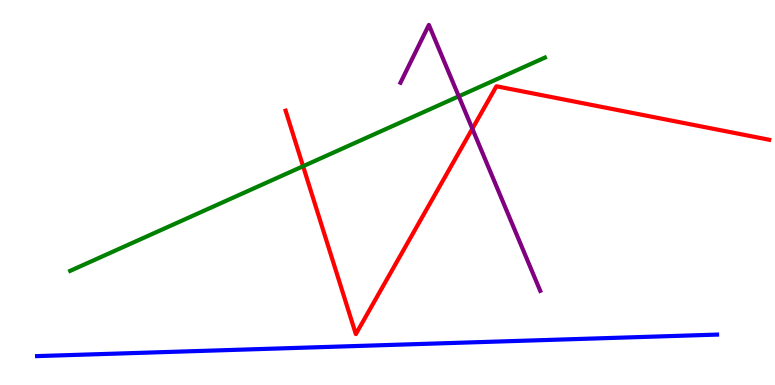[{'lines': ['blue', 'red'], 'intersections': []}, {'lines': ['green', 'red'], 'intersections': [{'x': 3.91, 'y': 5.68}]}, {'lines': ['purple', 'red'], 'intersections': [{'x': 6.09, 'y': 6.66}]}, {'lines': ['blue', 'green'], 'intersections': []}, {'lines': ['blue', 'purple'], 'intersections': []}, {'lines': ['green', 'purple'], 'intersections': [{'x': 5.92, 'y': 7.5}]}]